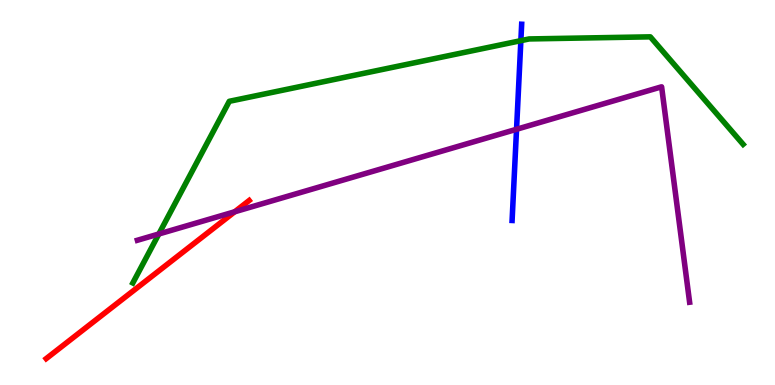[{'lines': ['blue', 'red'], 'intersections': []}, {'lines': ['green', 'red'], 'intersections': []}, {'lines': ['purple', 'red'], 'intersections': [{'x': 3.03, 'y': 4.5}]}, {'lines': ['blue', 'green'], 'intersections': [{'x': 6.72, 'y': 8.94}]}, {'lines': ['blue', 'purple'], 'intersections': [{'x': 6.67, 'y': 6.64}]}, {'lines': ['green', 'purple'], 'intersections': [{'x': 2.05, 'y': 3.92}]}]